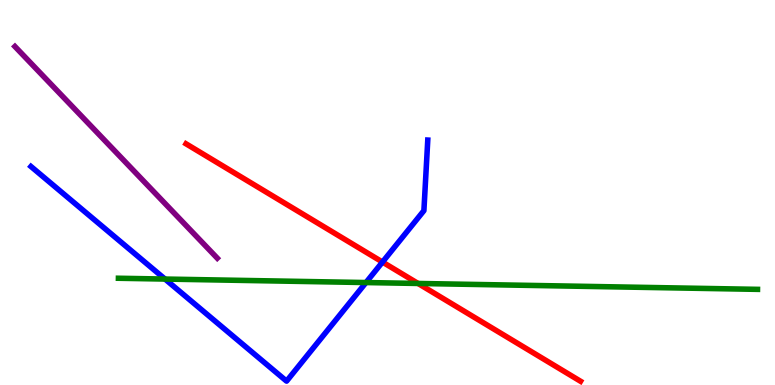[{'lines': ['blue', 'red'], 'intersections': [{'x': 4.94, 'y': 3.19}]}, {'lines': ['green', 'red'], 'intersections': [{'x': 5.39, 'y': 2.64}]}, {'lines': ['purple', 'red'], 'intersections': []}, {'lines': ['blue', 'green'], 'intersections': [{'x': 2.13, 'y': 2.75}, {'x': 4.72, 'y': 2.66}]}, {'lines': ['blue', 'purple'], 'intersections': []}, {'lines': ['green', 'purple'], 'intersections': []}]